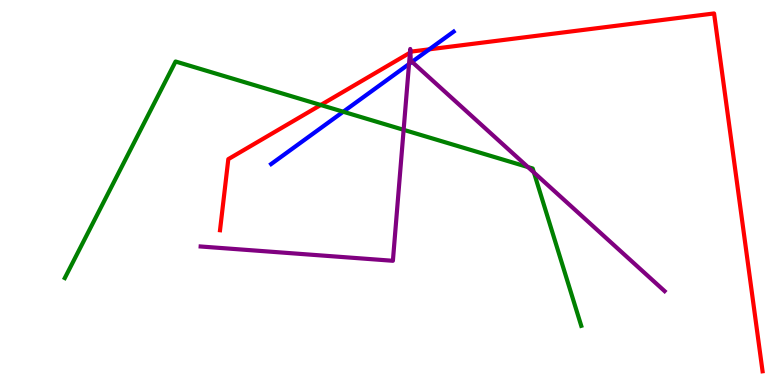[{'lines': ['blue', 'red'], 'intersections': [{'x': 5.54, 'y': 8.72}]}, {'lines': ['green', 'red'], 'intersections': [{'x': 4.14, 'y': 7.27}]}, {'lines': ['purple', 'red'], 'intersections': [{'x': 5.29, 'y': 8.63}, {'x': 5.3, 'y': 8.64}]}, {'lines': ['blue', 'green'], 'intersections': [{'x': 4.43, 'y': 7.1}]}, {'lines': ['blue', 'purple'], 'intersections': [{'x': 5.28, 'y': 8.34}, {'x': 5.32, 'y': 8.39}]}, {'lines': ['green', 'purple'], 'intersections': [{'x': 5.21, 'y': 6.63}, {'x': 6.81, 'y': 5.66}, {'x': 6.89, 'y': 5.52}]}]